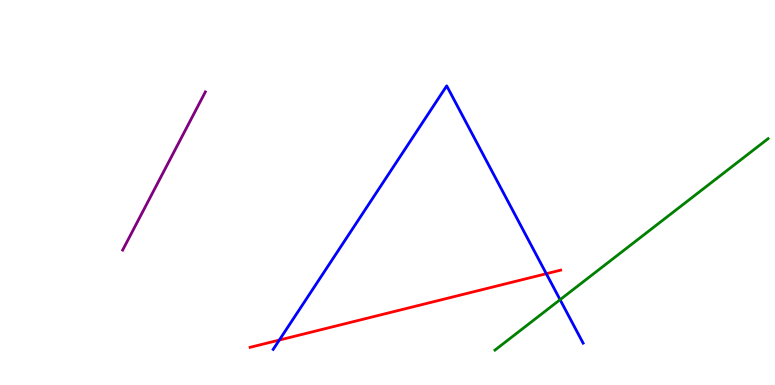[{'lines': ['blue', 'red'], 'intersections': [{'x': 3.6, 'y': 1.17}, {'x': 7.05, 'y': 2.89}]}, {'lines': ['green', 'red'], 'intersections': []}, {'lines': ['purple', 'red'], 'intersections': []}, {'lines': ['blue', 'green'], 'intersections': [{'x': 7.23, 'y': 2.22}]}, {'lines': ['blue', 'purple'], 'intersections': []}, {'lines': ['green', 'purple'], 'intersections': []}]